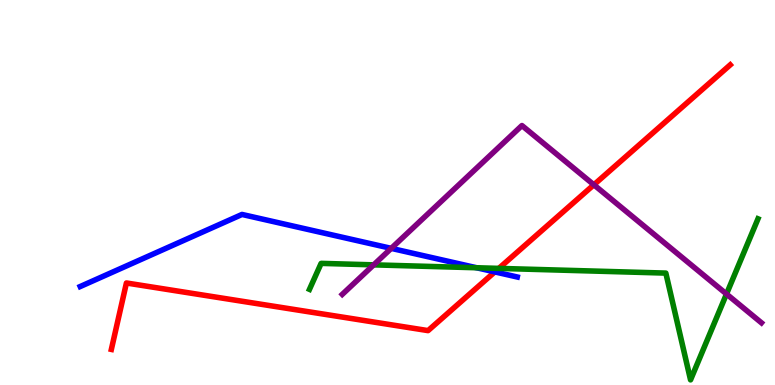[{'lines': ['blue', 'red'], 'intersections': [{'x': 6.38, 'y': 2.94}]}, {'lines': ['green', 'red'], 'intersections': [{'x': 6.44, 'y': 3.03}]}, {'lines': ['purple', 'red'], 'intersections': [{'x': 7.66, 'y': 5.2}]}, {'lines': ['blue', 'green'], 'intersections': [{'x': 6.15, 'y': 3.05}]}, {'lines': ['blue', 'purple'], 'intersections': [{'x': 5.05, 'y': 3.55}]}, {'lines': ['green', 'purple'], 'intersections': [{'x': 4.82, 'y': 3.12}, {'x': 9.37, 'y': 2.36}]}]